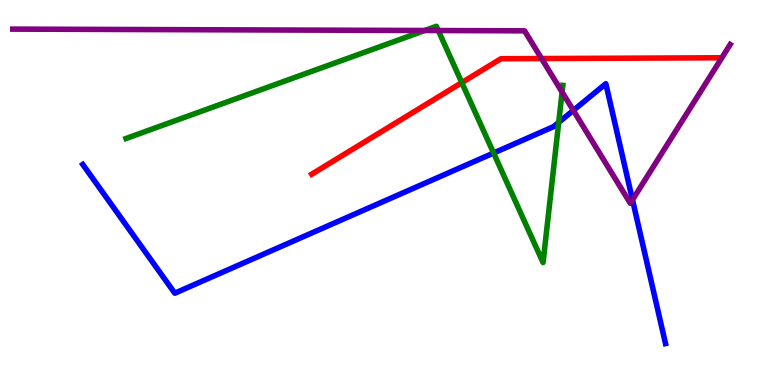[{'lines': ['blue', 'red'], 'intersections': []}, {'lines': ['green', 'red'], 'intersections': [{'x': 5.96, 'y': 7.85}]}, {'lines': ['purple', 'red'], 'intersections': [{'x': 6.99, 'y': 8.48}]}, {'lines': ['blue', 'green'], 'intersections': [{'x': 6.37, 'y': 6.03}, {'x': 7.21, 'y': 6.82}]}, {'lines': ['blue', 'purple'], 'intersections': [{'x': 7.4, 'y': 7.13}, {'x': 8.16, 'y': 4.81}]}, {'lines': ['green', 'purple'], 'intersections': [{'x': 5.48, 'y': 9.21}, {'x': 5.66, 'y': 9.21}, {'x': 7.25, 'y': 7.61}]}]